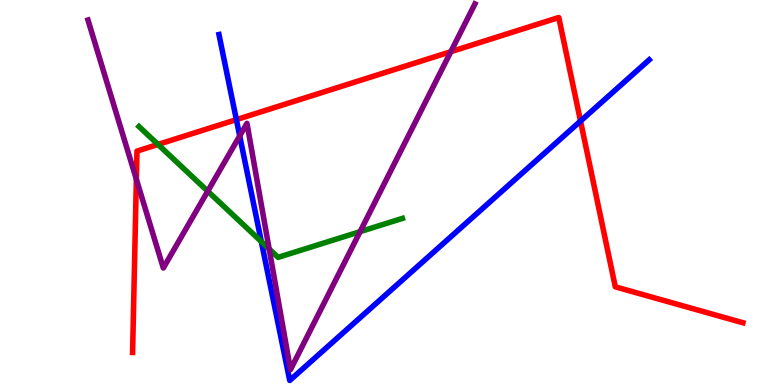[{'lines': ['blue', 'red'], 'intersections': [{'x': 3.05, 'y': 6.89}, {'x': 7.49, 'y': 6.86}]}, {'lines': ['green', 'red'], 'intersections': [{'x': 2.04, 'y': 6.25}]}, {'lines': ['purple', 'red'], 'intersections': [{'x': 1.76, 'y': 5.34}, {'x': 5.82, 'y': 8.66}]}, {'lines': ['blue', 'green'], 'intersections': [{'x': 3.37, 'y': 3.72}]}, {'lines': ['blue', 'purple'], 'intersections': [{'x': 3.09, 'y': 6.47}]}, {'lines': ['green', 'purple'], 'intersections': [{'x': 2.68, 'y': 5.03}, {'x': 3.47, 'y': 3.53}, {'x': 4.65, 'y': 3.98}]}]